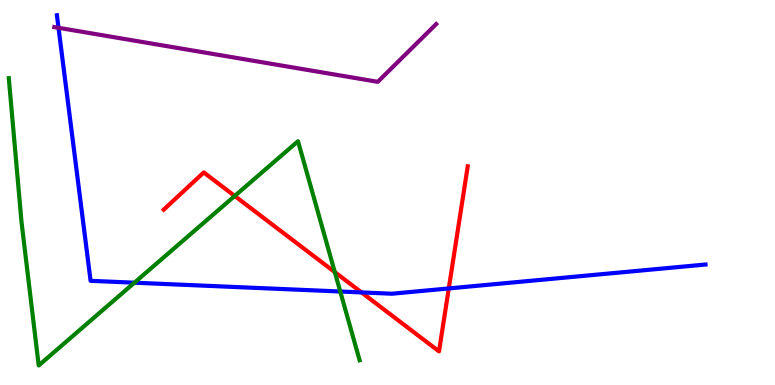[{'lines': ['blue', 'red'], 'intersections': [{'x': 4.66, 'y': 2.4}, {'x': 5.79, 'y': 2.51}]}, {'lines': ['green', 'red'], 'intersections': [{'x': 3.03, 'y': 4.91}, {'x': 4.32, 'y': 2.93}]}, {'lines': ['purple', 'red'], 'intersections': []}, {'lines': ['blue', 'green'], 'intersections': [{'x': 1.73, 'y': 2.66}, {'x': 4.39, 'y': 2.43}]}, {'lines': ['blue', 'purple'], 'intersections': [{'x': 0.755, 'y': 9.28}]}, {'lines': ['green', 'purple'], 'intersections': []}]